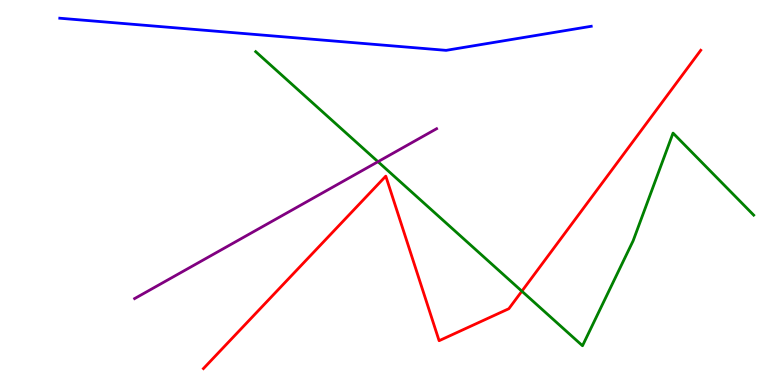[{'lines': ['blue', 'red'], 'intersections': []}, {'lines': ['green', 'red'], 'intersections': [{'x': 6.73, 'y': 2.44}]}, {'lines': ['purple', 'red'], 'intersections': []}, {'lines': ['blue', 'green'], 'intersections': []}, {'lines': ['blue', 'purple'], 'intersections': []}, {'lines': ['green', 'purple'], 'intersections': [{'x': 4.88, 'y': 5.8}]}]